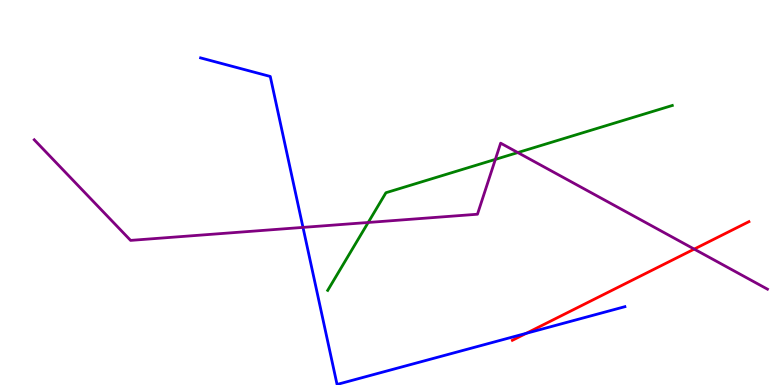[{'lines': ['blue', 'red'], 'intersections': [{'x': 6.79, 'y': 1.34}]}, {'lines': ['green', 'red'], 'intersections': []}, {'lines': ['purple', 'red'], 'intersections': [{'x': 8.96, 'y': 3.53}]}, {'lines': ['blue', 'green'], 'intersections': []}, {'lines': ['blue', 'purple'], 'intersections': [{'x': 3.91, 'y': 4.09}]}, {'lines': ['green', 'purple'], 'intersections': [{'x': 4.75, 'y': 4.22}, {'x': 6.39, 'y': 5.86}, {'x': 6.68, 'y': 6.04}]}]